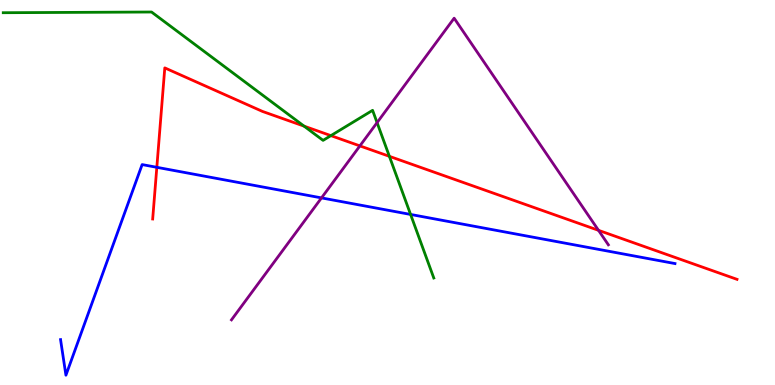[{'lines': ['blue', 'red'], 'intersections': [{'x': 2.02, 'y': 5.65}]}, {'lines': ['green', 'red'], 'intersections': [{'x': 3.92, 'y': 6.72}, {'x': 4.27, 'y': 6.48}, {'x': 5.02, 'y': 5.94}]}, {'lines': ['purple', 'red'], 'intersections': [{'x': 4.64, 'y': 6.21}, {'x': 7.72, 'y': 4.02}]}, {'lines': ['blue', 'green'], 'intersections': [{'x': 5.3, 'y': 4.43}]}, {'lines': ['blue', 'purple'], 'intersections': [{'x': 4.15, 'y': 4.86}]}, {'lines': ['green', 'purple'], 'intersections': [{'x': 4.87, 'y': 6.82}]}]